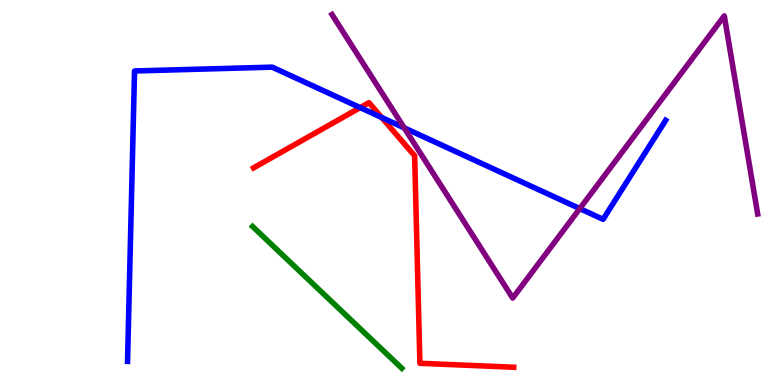[{'lines': ['blue', 'red'], 'intersections': [{'x': 4.65, 'y': 7.2}, {'x': 4.93, 'y': 6.95}]}, {'lines': ['green', 'red'], 'intersections': []}, {'lines': ['purple', 'red'], 'intersections': []}, {'lines': ['blue', 'green'], 'intersections': []}, {'lines': ['blue', 'purple'], 'intersections': [{'x': 5.22, 'y': 6.68}, {'x': 7.48, 'y': 4.58}]}, {'lines': ['green', 'purple'], 'intersections': []}]